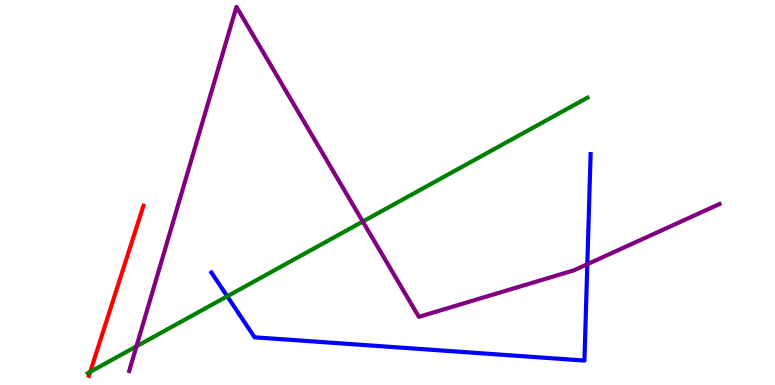[{'lines': ['blue', 'red'], 'intersections': []}, {'lines': ['green', 'red'], 'intersections': [{'x': 1.16, 'y': 0.342}]}, {'lines': ['purple', 'red'], 'intersections': []}, {'lines': ['blue', 'green'], 'intersections': [{'x': 2.93, 'y': 2.3}]}, {'lines': ['blue', 'purple'], 'intersections': [{'x': 7.58, 'y': 3.14}]}, {'lines': ['green', 'purple'], 'intersections': [{'x': 1.76, 'y': 1.0}, {'x': 4.68, 'y': 4.25}]}]